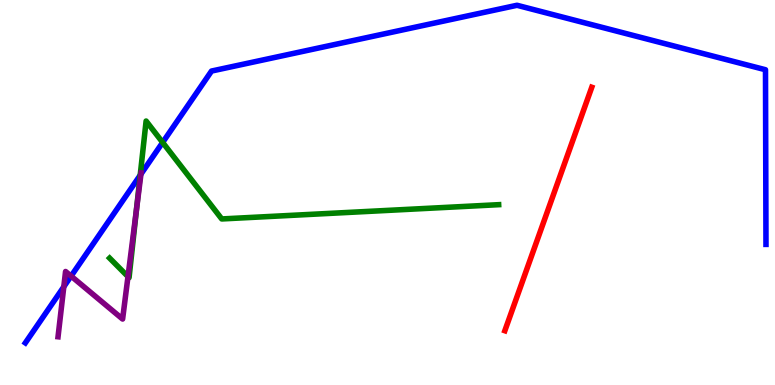[{'lines': ['blue', 'red'], 'intersections': []}, {'lines': ['green', 'red'], 'intersections': []}, {'lines': ['purple', 'red'], 'intersections': []}, {'lines': ['blue', 'green'], 'intersections': [{'x': 1.81, 'y': 5.45}, {'x': 2.1, 'y': 6.3}]}, {'lines': ['blue', 'purple'], 'intersections': [{'x': 0.823, 'y': 2.55}, {'x': 0.917, 'y': 2.83}, {'x': 1.82, 'y': 5.48}]}, {'lines': ['green', 'purple'], 'intersections': [{'x': 1.65, 'y': 2.82}, {'x': 1.76, 'y': 4.57}]}]